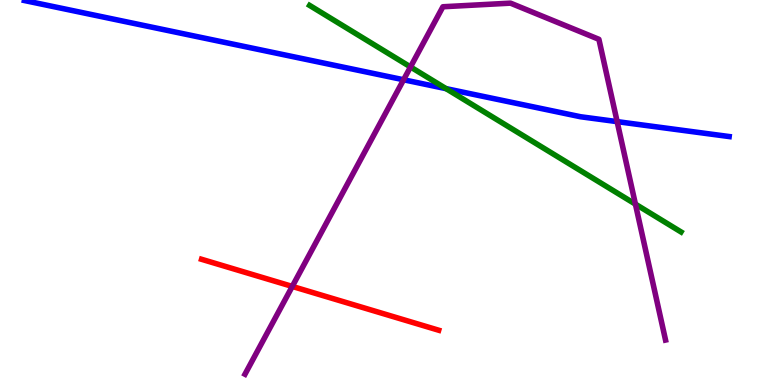[{'lines': ['blue', 'red'], 'intersections': []}, {'lines': ['green', 'red'], 'intersections': []}, {'lines': ['purple', 'red'], 'intersections': [{'x': 3.77, 'y': 2.56}]}, {'lines': ['blue', 'green'], 'intersections': [{'x': 5.76, 'y': 7.7}]}, {'lines': ['blue', 'purple'], 'intersections': [{'x': 5.21, 'y': 7.93}, {'x': 7.96, 'y': 6.84}]}, {'lines': ['green', 'purple'], 'intersections': [{'x': 5.3, 'y': 8.26}, {'x': 8.2, 'y': 4.7}]}]